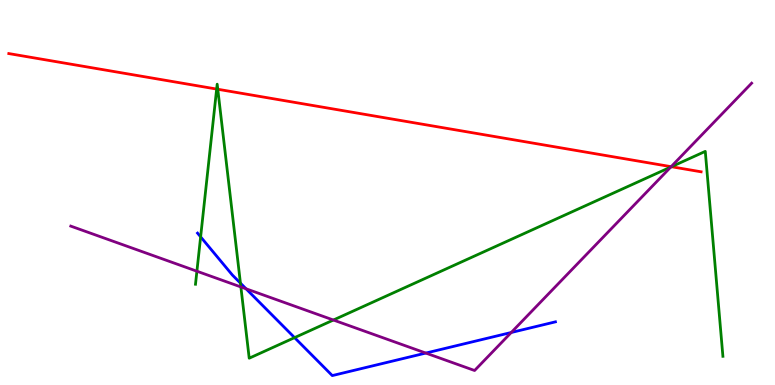[{'lines': ['blue', 'red'], 'intersections': []}, {'lines': ['green', 'red'], 'intersections': [{'x': 2.8, 'y': 7.69}, {'x': 2.81, 'y': 7.68}, {'x': 8.66, 'y': 5.67}]}, {'lines': ['purple', 'red'], 'intersections': [{'x': 8.66, 'y': 5.67}]}, {'lines': ['blue', 'green'], 'intersections': [{'x': 2.59, 'y': 3.85}, {'x': 3.1, 'y': 2.65}, {'x': 3.8, 'y': 1.23}]}, {'lines': ['blue', 'purple'], 'intersections': [{'x': 3.17, 'y': 2.5}, {'x': 5.49, 'y': 0.83}, {'x': 6.6, 'y': 1.36}]}, {'lines': ['green', 'purple'], 'intersections': [{'x': 2.54, 'y': 2.96}, {'x': 3.11, 'y': 2.55}, {'x': 4.3, 'y': 1.69}, {'x': 8.66, 'y': 5.66}]}]